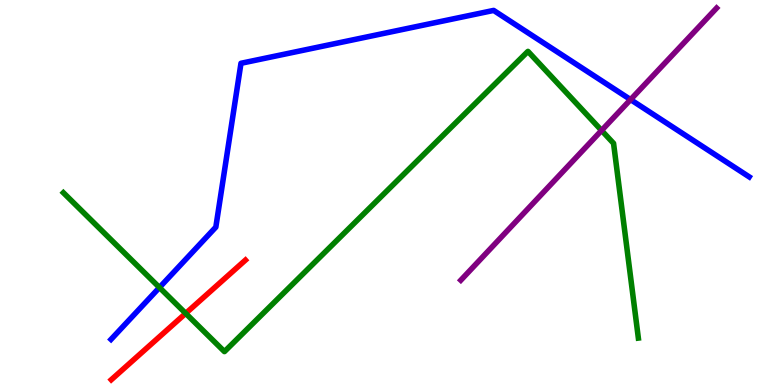[{'lines': ['blue', 'red'], 'intersections': []}, {'lines': ['green', 'red'], 'intersections': [{'x': 2.4, 'y': 1.86}]}, {'lines': ['purple', 'red'], 'intersections': []}, {'lines': ['blue', 'green'], 'intersections': [{'x': 2.06, 'y': 2.53}]}, {'lines': ['blue', 'purple'], 'intersections': [{'x': 8.14, 'y': 7.41}]}, {'lines': ['green', 'purple'], 'intersections': [{'x': 7.76, 'y': 6.61}]}]